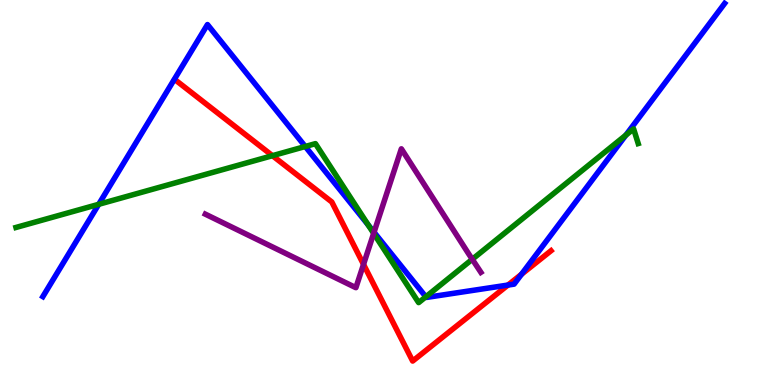[{'lines': ['blue', 'red'], 'intersections': [{'x': 6.55, 'y': 2.6}, {'x': 6.73, 'y': 2.88}]}, {'lines': ['green', 'red'], 'intersections': [{'x': 3.52, 'y': 5.96}]}, {'lines': ['purple', 'red'], 'intersections': [{'x': 4.69, 'y': 3.13}]}, {'lines': ['blue', 'green'], 'intersections': [{'x': 1.27, 'y': 4.69}, {'x': 3.94, 'y': 6.19}, {'x': 4.75, 'y': 4.16}, {'x': 5.49, 'y': 2.29}, {'x': 8.08, 'y': 6.49}]}, {'lines': ['blue', 'purple'], 'intersections': [{'x': 4.83, 'y': 3.97}]}, {'lines': ['green', 'purple'], 'intersections': [{'x': 4.82, 'y': 3.94}, {'x': 6.09, 'y': 3.27}]}]